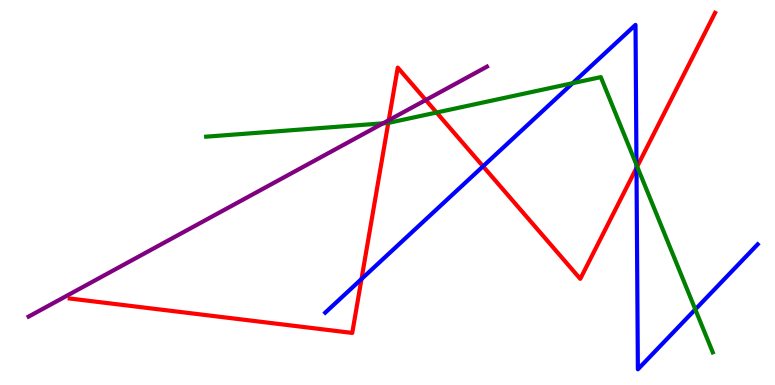[{'lines': ['blue', 'red'], 'intersections': [{'x': 4.66, 'y': 2.75}, {'x': 6.23, 'y': 5.68}, {'x': 8.21, 'y': 5.64}]}, {'lines': ['green', 'red'], 'intersections': [{'x': 5.01, 'y': 6.81}, {'x': 5.63, 'y': 7.08}, {'x': 8.22, 'y': 5.67}]}, {'lines': ['purple', 'red'], 'intersections': [{'x': 5.02, 'y': 6.88}, {'x': 5.49, 'y': 7.4}]}, {'lines': ['blue', 'green'], 'intersections': [{'x': 7.39, 'y': 7.84}, {'x': 8.21, 'y': 5.72}, {'x': 8.97, 'y': 1.96}]}, {'lines': ['blue', 'purple'], 'intersections': []}, {'lines': ['green', 'purple'], 'intersections': [{'x': 4.94, 'y': 6.8}]}]